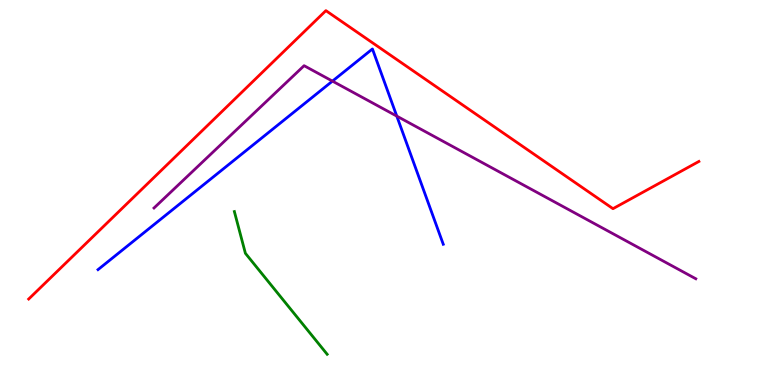[{'lines': ['blue', 'red'], 'intersections': []}, {'lines': ['green', 'red'], 'intersections': []}, {'lines': ['purple', 'red'], 'intersections': []}, {'lines': ['blue', 'green'], 'intersections': []}, {'lines': ['blue', 'purple'], 'intersections': [{'x': 4.29, 'y': 7.89}, {'x': 5.12, 'y': 6.98}]}, {'lines': ['green', 'purple'], 'intersections': []}]